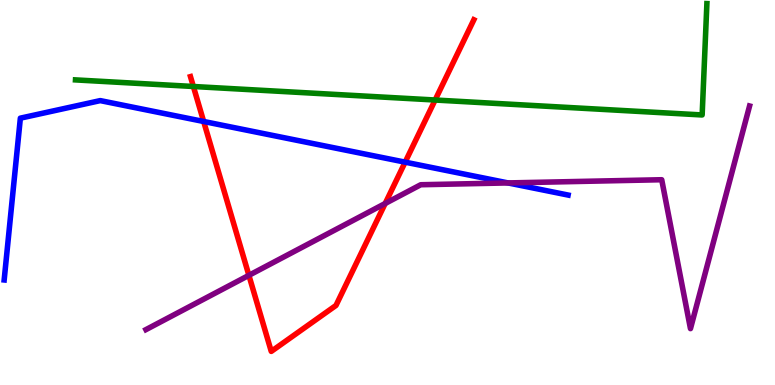[{'lines': ['blue', 'red'], 'intersections': [{'x': 2.63, 'y': 6.84}, {'x': 5.23, 'y': 5.79}]}, {'lines': ['green', 'red'], 'intersections': [{'x': 2.5, 'y': 7.75}, {'x': 5.61, 'y': 7.4}]}, {'lines': ['purple', 'red'], 'intersections': [{'x': 3.21, 'y': 2.85}, {'x': 4.97, 'y': 4.71}]}, {'lines': ['blue', 'green'], 'intersections': []}, {'lines': ['blue', 'purple'], 'intersections': [{'x': 6.56, 'y': 5.25}]}, {'lines': ['green', 'purple'], 'intersections': []}]